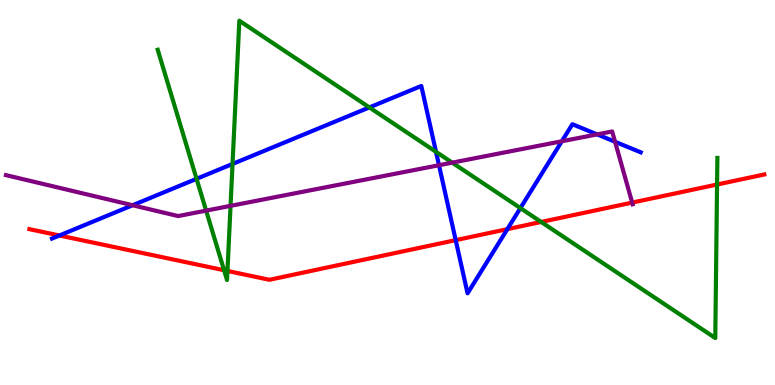[{'lines': ['blue', 'red'], 'intersections': [{'x': 0.767, 'y': 3.88}, {'x': 5.88, 'y': 3.76}, {'x': 6.55, 'y': 4.05}]}, {'lines': ['green', 'red'], 'intersections': [{'x': 2.89, 'y': 2.98}, {'x': 2.93, 'y': 2.96}, {'x': 6.98, 'y': 4.24}, {'x': 9.25, 'y': 5.21}]}, {'lines': ['purple', 'red'], 'intersections': [{'x': 8.16, 'y': 4.74}]}, {'lines': ['blue', 'green'], 'intersections': [{'x': 2.54, 'y': 5.36}, {'x': 3.0, 'y': 5.74}, {'x': 4.77, 'y': 7.21}, {'x': 5.63, 'y': 6.06}, {'x': 6.71, 'y': 4.59}]}, {'lines': ['blue', 'purple'], 'intersections': [{'x': 1.71, 'y': 4.67}, {'x': 5.66, 'y': 5.71}, {'x': 7.25, 'y': 6.33}, {'x': 7.7, 'y': 6.51}, {'x': 7.94, 'y': 6.32}]}, {'lines': ['green', 'purple'], 'intersections': [{'x': 2.66, 'y': 4.53}, {'x': 2.97, 'y': 4.65}, {'x': 5.83, 'y': 5.78}]}]